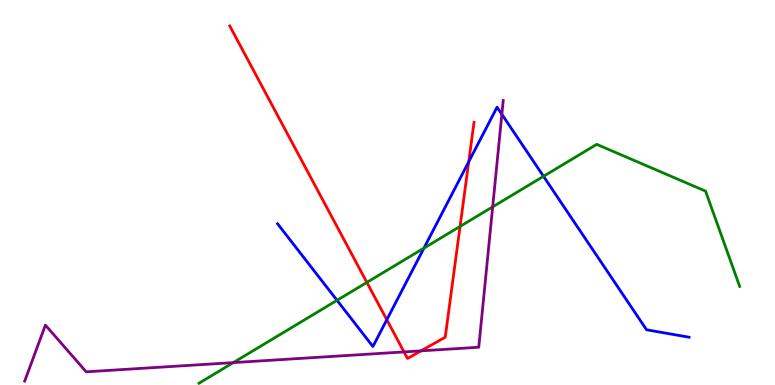[{'lines': ['blue', 'red'], 'intersections': [{'x': 4.99, 'y': 1.7}, {'x': 6.05, 'y': 5.8}]}, {'lines': ['green', 'red'], 'intersections': [{'x': 4.73, 'y': 2.66}, {'x': 5.94, 'y': 4.12}]}, {'lines': ['purple', 'red'], 'intersections': [{'x': 5.21, 'y': 0.859}, {'x': 5.43, 'y': 0.887}]}, {'lines': ['blue', 'green'], 'intersections': [{'x': 4.35, 'y': 2.2}, {'x': 5.47, 'y': 3.56}, {'x': 7.01, 'y': 5.42}]}, {'lines': ['blue', 'purple'], 'intersections': [{'x': 6.48, 'y': 7.03}]}, {'lines': ['green', 'purple'], 'intersections': [{'x': 3.01, 'y': 0.582}, {'x': 6.36, 'y': 4.63}]}]